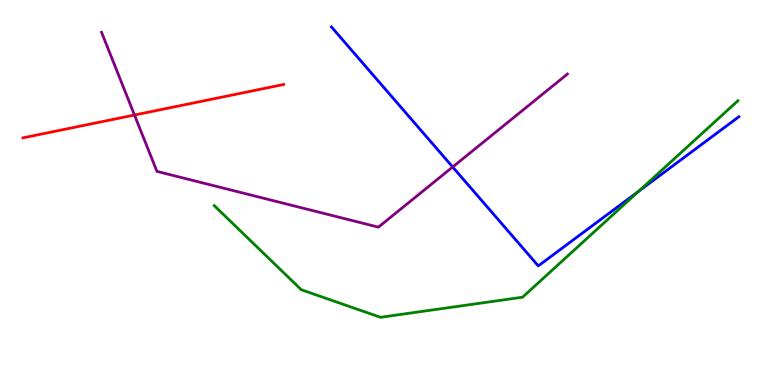[{'lines': ['blue', 'red'], 'intersections': []}, {'lines': ['green', 'red'], 'intersections': []}, {'lines': ['purple', 'red'], 'intersections': [{'x': 1.74, 'y': 7.01}]}, {'lines': ['blue', 'green'], 'intersections': [{'x': 8.24, 'y': 5.03}]}, {'lines': ['blue', 'purple'], 'intersections': [{'x': 5.84, 'y': 5.66}]}, {'lines': ['green', 'purple'], 'intersections': []}]